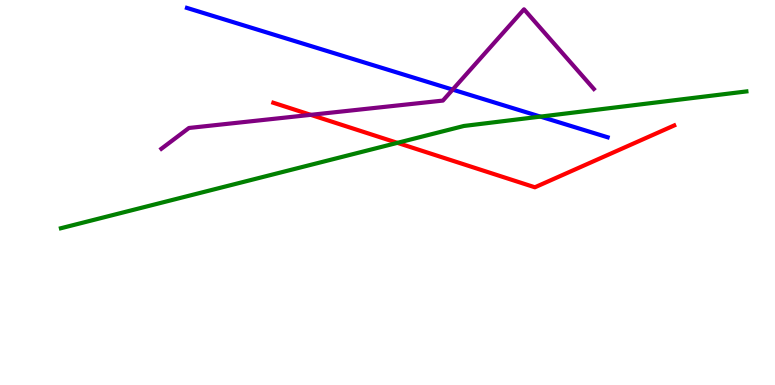[{'lines': ['blue', 'red'], 'intersections': []}, {'lines': ['green', 'red'], 'intersections': [{'x': 5.13, 'y': 6.29}]}, {'lines': ['purple', 'red'], 'intersections': [{'x': 4.01, 'y': 7.02}]}, {'lines': ['blue', 'green'], 'intersections': [{'x': 6.97, 'y': 6.97}]}, {'lines': ['blue', 'purple'], 'intersections': [{'x': 5.84, 'y': 7.67}]}, {'lines': ['green', 'purple'], 'intersections': []}]